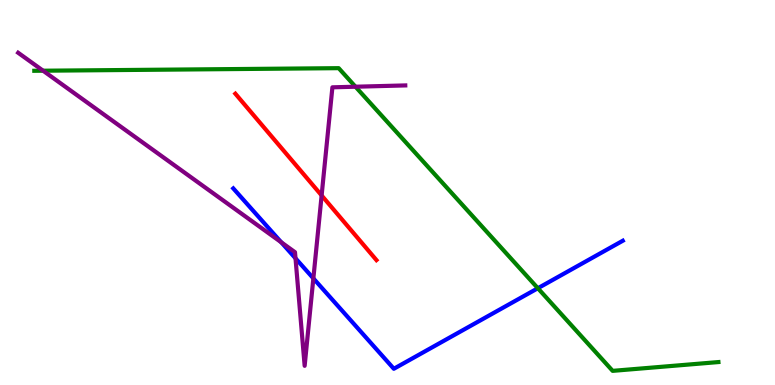[{'lines': ['blue', 'red'], 'intersections': []}, {'lines': ['green', 'red'], 'intersections': []}, {'lines': ['purple', 'red'], 'intersections': [{'x': 4.15, 'y': 4.92}]}, {'lines': ['blue', 'green'], 'intersections': [{'x': 6.94, 'y': 2.51}]}, {'lines': ['blue', 'purple'], 'intersections': [{'x': 3.63, 'y': 3.71}, {'x': 3.81, 'y': 3.29}, {'x': 4.04, 'y': 2.77}]}, {'lines': ['green', 'purple'], 'intersections': [{'x': 0.556, 'y': 8.16}, {'x': 4.59, 'y': 7.75}]}]